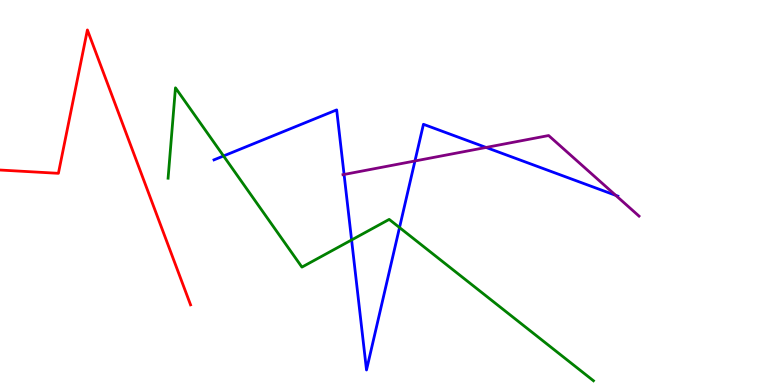[{'lines': ['blue', 'red'], 'intersections': []}, {'lines': ['green', 'red'], 'intersections': []}, {'lines': ['purple', 'red'], 'intersections': []}, {'lines': ['blue', 'green'], 'intersections': [{'x': 2.88, 'y': 5.95}, {'x': 4.54, 'y': 3.77}, {'x': 5.16, 'y': 4.09}]}, {'lines': ['blue', 'purple'], 'intersections': [{'x': 4.44, 'y': 5.47}, {'x': 5.35, 'y': 5.82}, {'x': 6.27, 'y': 6.17}, {'x': 7.94, 'y': 4.93}]}, {'lines': ['green', 'purple'], 'intersections': []}]